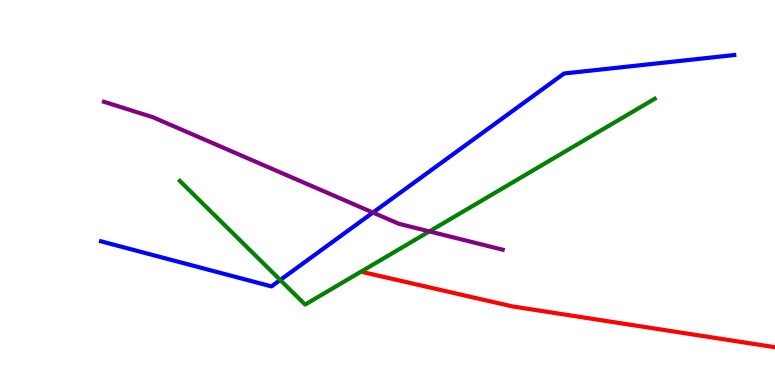[{'lines': ['blue', 'red'], 'intersections': []}, {'lines': ['green', 'red'], 'intersections': []}, {'lines': ['purple', 'red'], 'intersections': []}, {'lines': ['blue', 'green'], 'intersections': [{'x': 3.62, 'y': 2.73}]}, {'lines': ['blue', 'purple'], 'intersections': [{'x': 4.81, 'y': 4.48}]}, {'lines': ['green', 'purple'], 'intersections': [{'x': 5.54, 'y': 3.99}]}]